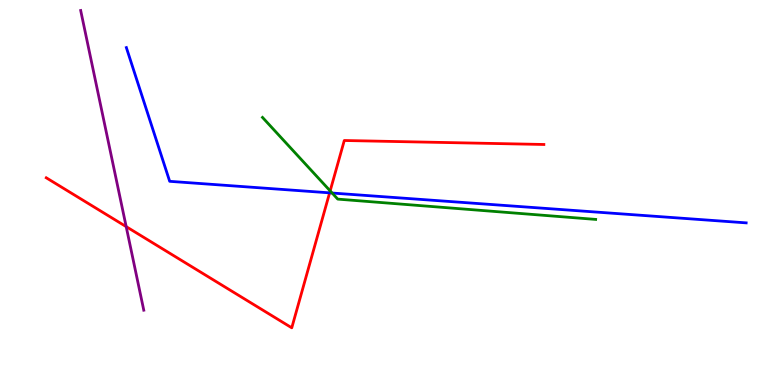[{'lines': ['blue', 'red'], 'intersections': [{'x': 4.25, 'y': 4.99}]}, {'lines': ['green', 'red'], 'intersections': [{'x': 4.26, 'y': 5.04}]}, {'lines': ['purple', 'red'], 'intersections': [{'x': 1.63, 'y': 4.11}]}, {'lines': ['blue', 'green'], 'intersections': [{'x': 4.29, 'y': 4.99}]}, {'lines': ['blue', 'purple'], 'intersections': []}, {'lines': ['green', 'purple'], 'intersections': []}]